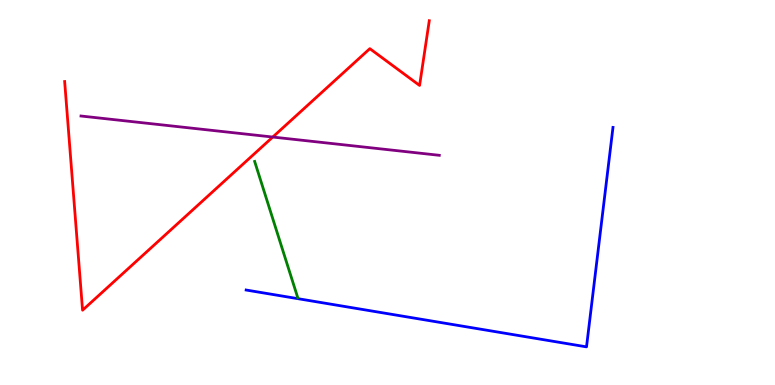[{'lines': ['blue', 'red'], 'intersections': []}, {'lines': ['green', 'red'], 'intersections': []}, {'lines': ['purple', 'red'], 'intersections': [{'x': 3.52, 'y': 6.44}]}, {'lines': ['blue', 'green'], 'intersections': []}, {'lines': ['blue', 'purple'], 'intersections': []}, {'lines': ['green', 'purple'], 'intersections': []}]